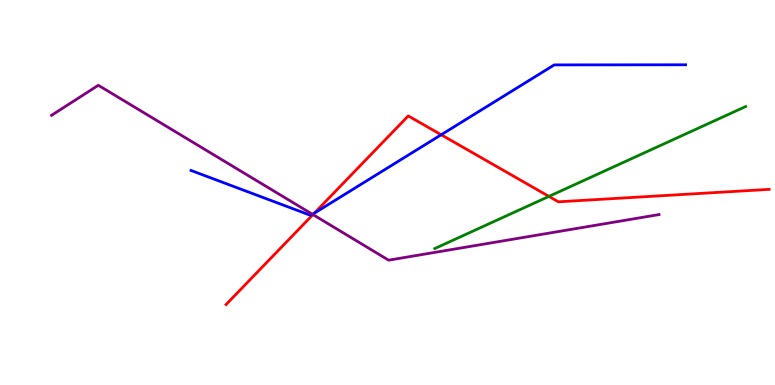[{'lines': ['blue', 'red'], 'intersections': [{'x': 4.06, 'y': 4.46}, {'x': 5.69, 'y': 6.5}]}, {'lines': ['green', 'red'], 'intersections': [{'x': 7.08, 'y': 4.9}]}, {'lines': ['purple', 'red'], 'intersections': [{'x': 4.04, 'y': 4.43}]}, {'lines': ['blue', 'green'], 'intersections': []}, {'lines': ['blue', 'purple'], 'intersections': [{'x': 4.03, 'y': 4.43}]}, {'lines': ['green', 'purple'], 'intersections': []}]